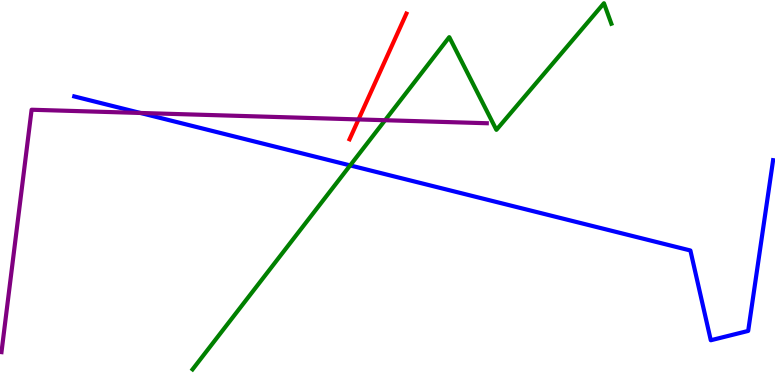[{'lines': ['blue', 'red'], 'intersections': []}, {'lines': ['green', 'red'], 'intersections': []}, {'lines': ['purple', 'red'], 'intersections': [{'x': 4.63, 'y': 6.9}]}, {'lines': ['blue', 'green'], 'intersections': [{'x': 4.52, 'y': 5.7}]}, {'lines': ['blue', 'purple'], 'intersections': [{'x': 1.81, 'y': 7.07}]}, {'lines': ['green', 'purple'], 'intersections': [{'x': 4.97, 'y': 6.88}]}]